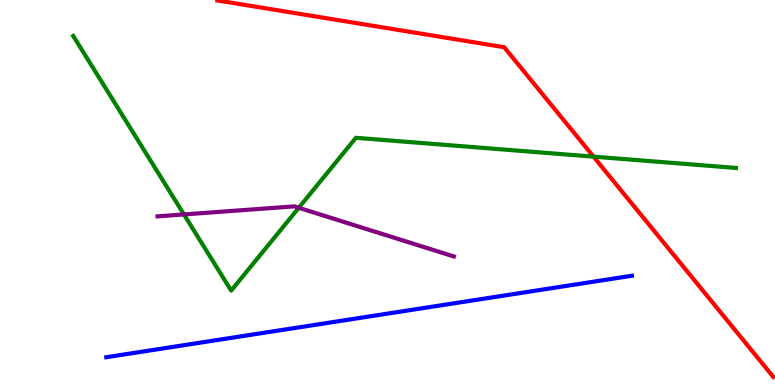[{'lines': ['blue', 'red'], 'intersections': []}, {'lines': ['green', 'red'], 'intersections': [{'x': 7.66, 'y': 5.93}]}, {'lines': ['purple', 'red'], 'intersections': []}, {'lines': ['blue', 'green'], 'intersections': []}, {'lines': ['blue', 'purple'], 'intersections': []}, {'lines': ['green', 'purple'], 'intersections': [{'x': 2.37, 'y': 4.43}, {'x': 3.86, 'y': 4.6}]}]